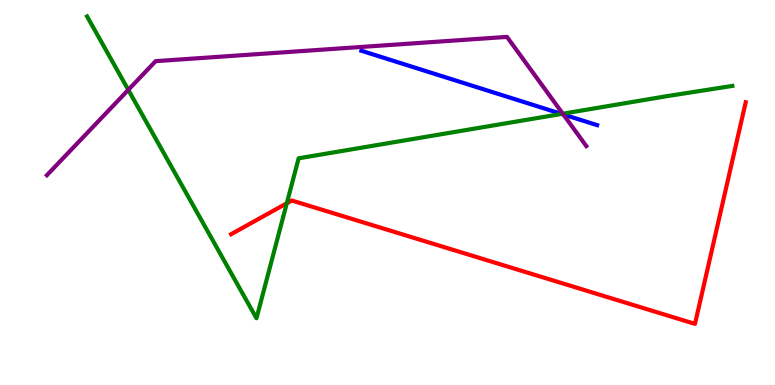[{'lines': ['blue', 'red'], 'intersections': []}, {'lines': ['green', 'red'], 'intersections': [{'x': 3.7, 'y': 4.72}]}, {'lines': ['purple', 'red'], 'intersections': []}, {'lines': ['blue', 'green'], 'intersections': [{'x': 7.25, 'y': 7.04}]}, {'lines': ['blue', 'purple'], 'intersections': [{'x': 7.27, 'y': 7.03}]}, {'lines': ['green', 'purple'], 'intersections': [{'x': 1.66, 'y': 7.67}, {'x': 7.26, 'y': 7.05}]}]